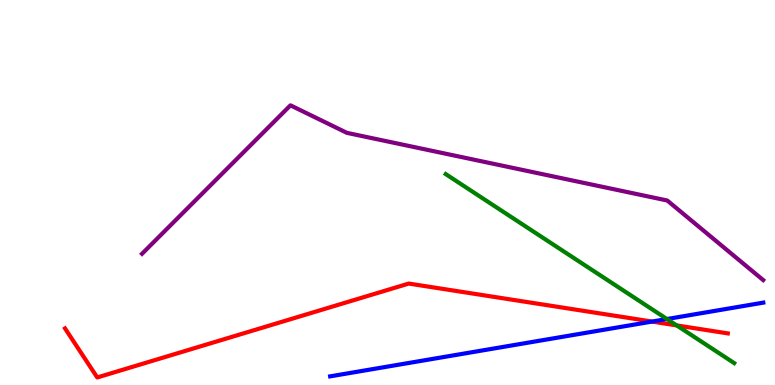[{'lines': ['blue', 'red'], 'intersections': [{'x': 8.41, 'y': 1.65}]}, {'lines': ['green', 'red'], 'intersections': [{'x': 8.73, 'y': 1.55}]}, {'lines': ['purple', 'red'], 'intersections': []}, {'lines': ['blue', 'green'], 'intersections': [{'x': 8.61, 'y': 1.71}]}, {'lines': ['blue', 'purple'], 'intersections': []}, {'lines': ['green', 'purple'], 'intersections': []}]